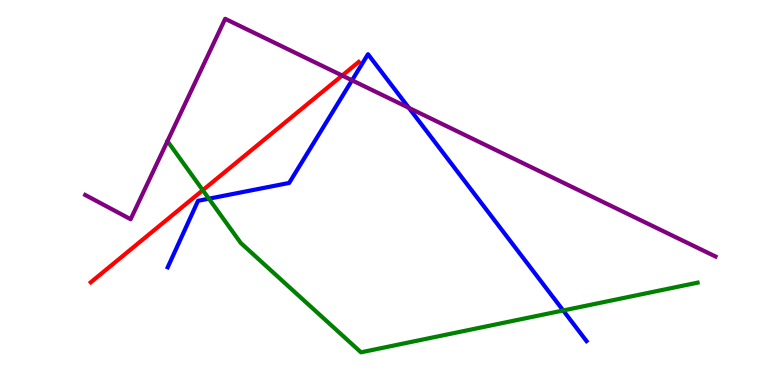[{'lines': ['blue', 'red'], 'intersections': []}, {'lines': ['green', 'red'], 'intersections': [{'x': 2.62, 'y': 5.06}]}, {'lines': ['purple', 'red'], 'intersections': [{'x': 4.42, 'y': 8.04}]}, {'lines': ['blue', 'green'], 'intersections': [{'x': 2.7, 'y': 4.84}, {'x': 7.27, 'y': 1.94}]}, {'lines': ['blue', 'purple'], 'intersections': [{'x': 4.54, 'y': 7.91}, {'x': 5.28, 'y': 7.2}]}, {'lines': ['green', 'purple'], 'intersections': []}]